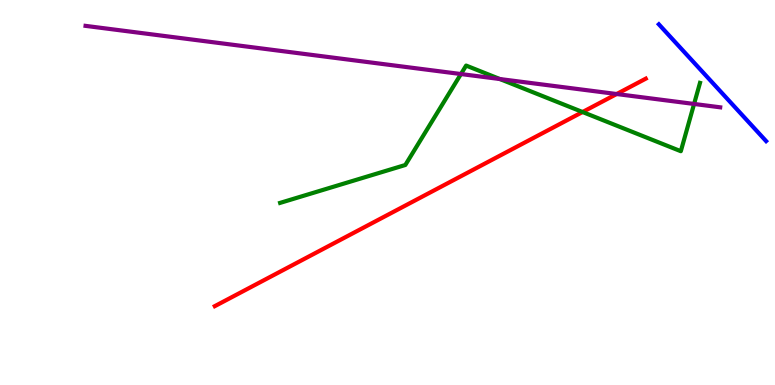[{'lines': ['blue', 'red'], 'intersections': []}, {'lines': ['green', 'red'], 'intersections': [{'x': 7.52, 'y': 7.09}]}, {'lines': ['purple', 'red'], 'intersections': [{'x': 7.96, 'y': 7.56}]}, {'lines': ['blue', 'green'], 'intersections': []}, {'lines': ['blue', 'purple'], 'intersections': []}, {'lines': ['green', 'purple'], 'intersections': [{'x': 5.95, 'y': 8.08}, {'x': 6.45, 'y': 7.95}, {'x': 8.96, 'y': 7.3}]}]